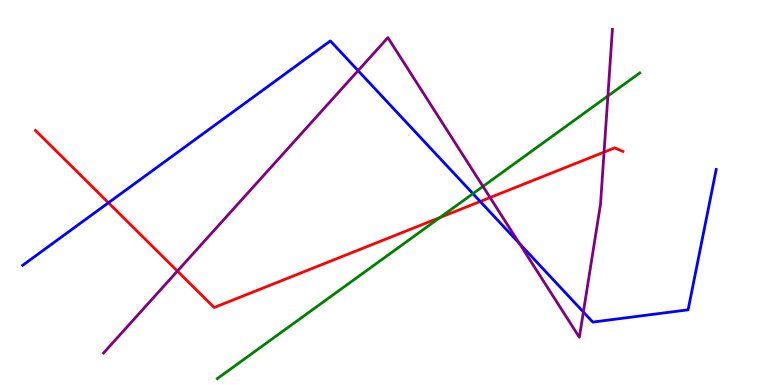[{'lines': ['blue', 'red'], 'intersections': [{'x': 1.4, 'y': 4.73}, {'x': 6.2, 'y': 4.77}]}, {'lines': ['green', 'red'], 'intersections': [{'x': 5.68, 'y': 4.35}]}, {'lines': ['purple', 'red'], 'intersections': [{'x': 2.29, 'y': 2.96}, {'x': 6.32, 'y': 4.87}, {'x': 7.79, 'y': 6.05}]}, {'lines': ['blue', 'green'], 'intersections': [{'x': 6.1, 'y': 4.97}]}, {'lines': ['blue', 'purple'], 'intersections': [{'x': 4.62, 'y': 8.16}, {'x': 6.7, 'y': 3.68}, {'x': 7.53, 'y': 1.9}]}, {'lines': ['green', 'purple'], 'intersections': [{'x': 6.23, 'y': 5.16}, {'x': 7.84, 'y': 7.51}]}]